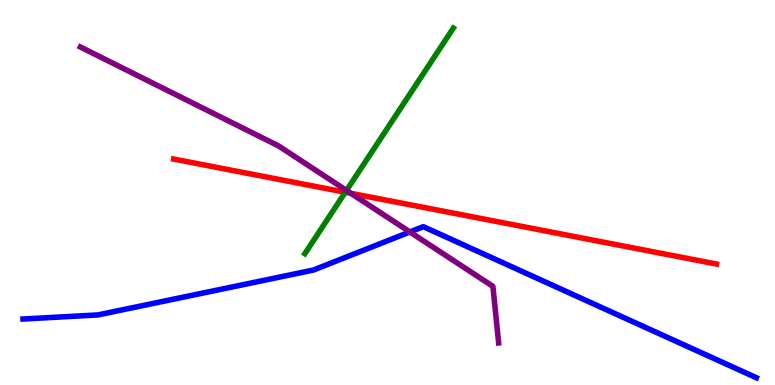[{'lines': ['blue', 'red'], 'intersections': []}, {'lines': ['green', 'red'], 'intersections': [{'x': 4.46, 'y': 5.01}]}, {'lines': ['purple', 'red'], 'intersections': [{'x': 4.53, 'y': 4.98}]}, {'lines': ['blue', 'green'], 'intersections': []}, {'lines': ['blue', 'purple'], 'intersections': [{'x': 5.29, 'y': 3.98}]}, {'lines': ['green', 'purple'], 'intersections': [{'x': 4.47, 'y': 5.05}]}]